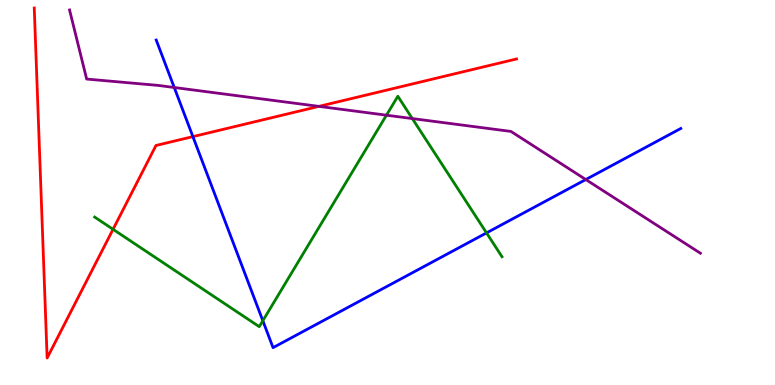[{'lines': ['blue', 'red'], 'intersections': [{'x': 2.49, 'y': 6.45}]}, {'lines': ['green', 'red'], 'intersections': [{'x': 1.46, 'y': 4.04}]}, {'lines': ['purple', 'red'], 'intersections': [{'x': 4.12, 'y': 7.24}]}, {'lines': ['blue', 'green'], 'intersections': [{'x': 3.39, 'y': 1.67}, {'x': 6.28, 'y': 3.95}]}, {'lines': ['blue', 'purple'], 'intersections': [{'x': 2.25, 'y': 7.73}, {'x': 7.56, 'y': 5.34}]}, {'lines': ['green', 'purple'], 'intersections': [{'x': 4.99, 'y': 7.01}, {'x': 5.32, 'y': 6.92}]}]